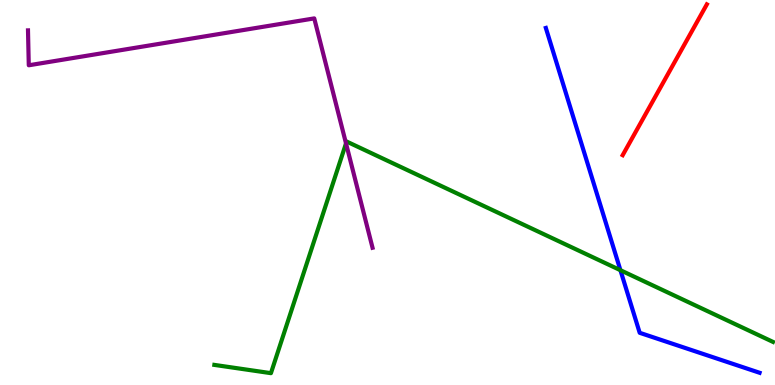[{'lines': ['blue', 'red'], 'intersections': []}, {'lines': ['green', 'red'], 'intersections': []}, {'lines': ['purple', 'red'], 'intersections': []}, {'lines': ['blue', 'green'], 'intersections': [{'x': 8.01, 'y': 2.98}]}, {'lines': ['blue', 'purple'], 'intersections': []}, {'lines': ['green', 'purple'], 'intersections': [{'x': 4.46, 'y': 6.28}]}]